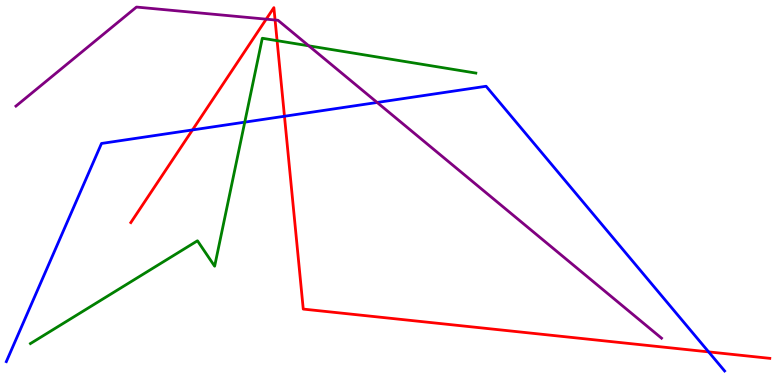[{'lines': ['blue', 'red'], 'intersections': [{'x': 2.48, 'y': 6.63}, {'x': 3.67, 'y': 6.98}, {'x': 9.14, 'y': 0.86}]}, {'lines': ['green', 'red'], 'intersections': [{'x': 3.58, 'y': 8.94}]}, {'lines': ['purple', 'red'], 'intersections': [{'x': 3.43, 'y': 9.5}, {'x': 3.55, 'y': 9.48}]}, {'lines': ['blue', 'green'], 'intersections': [{'x': 3.16, 'y': 6.83}]}, {'lines': ['blue', 'purple'], 'intersections': [{'x': 4.87, 'y': 7.34}]}, {'lines': ['green', 'purple'], 'intersections': [{'x': 3.98, 'y': 8.81}]}]